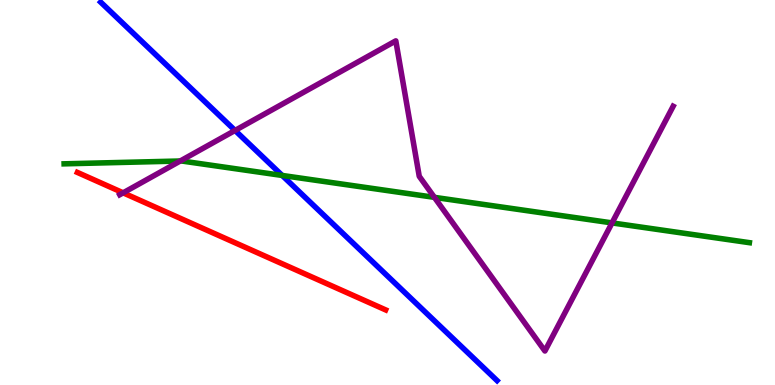[{'lines': ['blue', 'red'], 'intersections': []}, {'lines': ['green', 'red'], 'intersections': []}, {'lines': ['purple', 'red'], 'intersections': [{'x': 1.59, 'y': 4.99}]}, {'lines': ['blue', 'green'], 'intersections': [{'x': 3.64, 'y': 5.44}]}, {'lines': ['blue', 'purple'], 'intersections': [{'x': 3.03, 'y': 6.61}]}, {'lines': ['green', 'purple'], 'intersections': [{'x': 2.33, 'y': 5.82}, {'x': 5.61, 'y': 4.87}, {'x': 7.9, 'y': 4.21}]}]